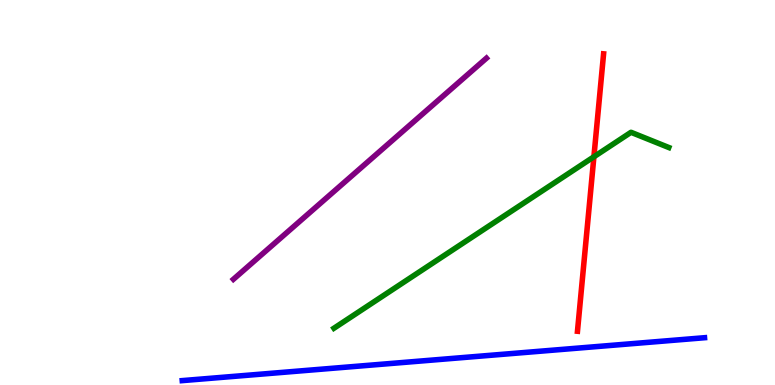[{'lines': ['blue', 'red'], 'intersections': []}, {'lines': ['green', 'red'], 'intersections': [{'x': 7.66, 'y': 5.93}]}, {'lines': ['purple', 'red'], 'intersections': []}, {'lines': ['blue', 'green'], 'intersections': []}, {'lines': ['blue', 'purple'], 'intersections': []}, {'lines': ['green', 'purple'], 'intersections': []}]